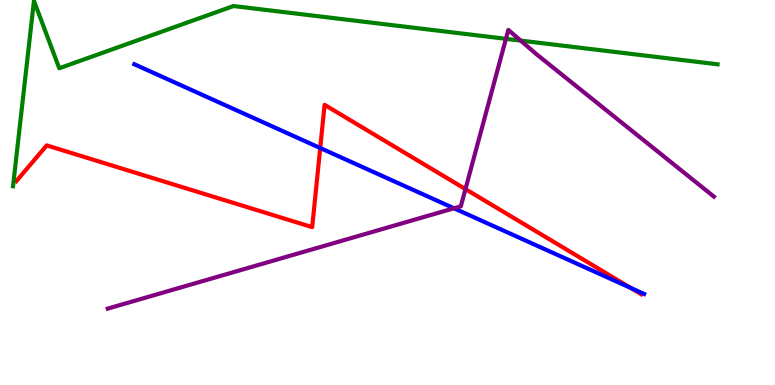[{'lines': ['blue', 'red'], 'intersections': [{'x': 4.13, 'y': 6.16}, {'x': 8.14, 'y': 2.52}]}, {'lines': ['green', 'red'], 'intersections': []}, {'lines': ['purple', 'red'], 'intersections': [{'x': 6.01, 'y': 5.09}]}, {'lines': ['blue', 'green'], 'intersections': []}, {'lines': ['blue', 'purple'], 'intersections': [{'x': 5.86, 'y': 4.59}]}, {'lines': ['green', 'purple'], 'intersections': [{'x': 6.53, 'y': 8.99}, {'x': 6.72, 'y': 8.95}]}]